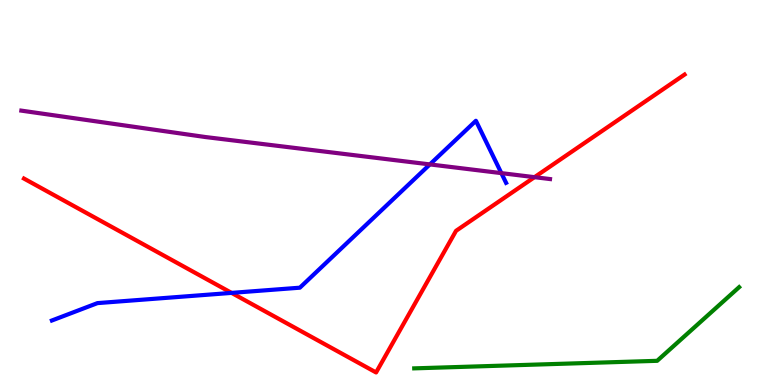[{'lines': ['blue', 'red'], 'intersections': [{'x': 2.99, 'y': 2.39}]}, {'lines': ['green', 'red'], 'intersections': []}, {'lines': ['purple', 'red'], 'intersections': [{'x': 6.9, 'y': 5.4}]}, {'lines': ['blue', 'green'], 'intersections': []}, {'lines': ['blue', 'purple'], 'intersections': [{'x': 5.55, 'y': 5.73}, {'x': 6.47, 'y': 5.5}]}, {'lines': ['green', 'purple'], 'intersections': []}]